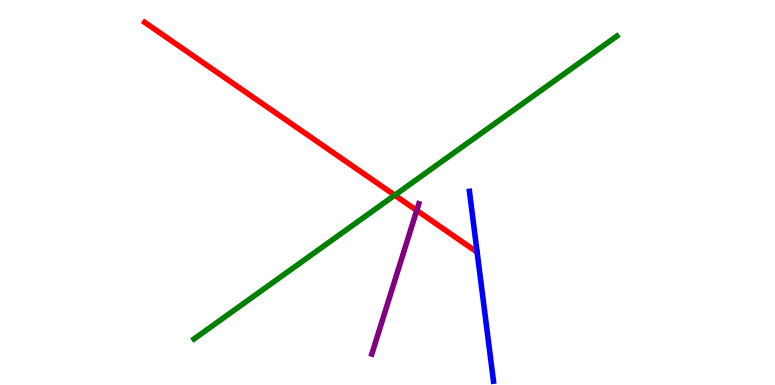[{'lines': ['blue', 'red'], 'intersections': []}, {'lines': ['green', 'red'], 'intersections': [{'x': 5.09, 'y': 4.93}]}, {'lines': ['purple', 'red'], 'intersections': [{'x': 5.38, 'y': 4.54}]}, {'lines': ['blue', 'green'], 'intersections': []}, {'lines': ['blue', 'purple'], 'intersections': []}, {'lines': ['green', 'purple'], 'intersections': []}]